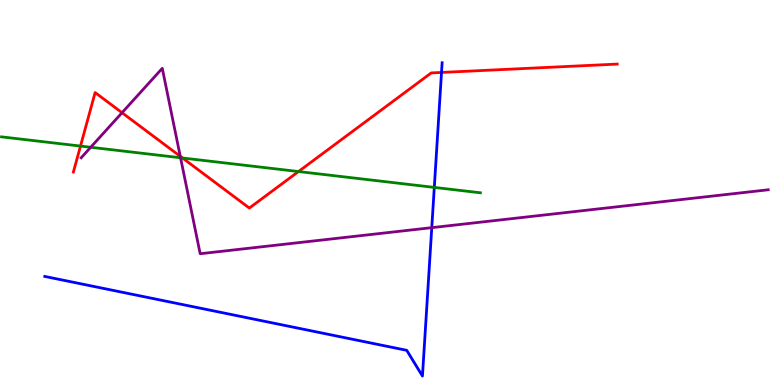[{'lines': ['blue', 'red'], 'intersections': [{'x': 5.7, 'y': 8.12}]}, {'lines': ['green', 'red'], 'intersections': [{'x': 1.04, 'y': 6.21}, {'x': 2.35, 'y': 5.9}, {'x': 3.85, 'y': 5.54}]}, {'lines': ['purple', 'red'], 'intersections': [{'x': 1.57, 'y': 7.07}, {'x': 2.33, 'y': 5.94}]}, {'lines': ['blue', 'green'], 'intersections': [{'x': 5.6, 'y': 5.13}]}, {'lines': ['blue', 'purple'], 'intersections': [{'x': 5.57, 'y': 4.09}]}, {'lines': ['green', 'purple'], 'intersections': [{'x': 1.17, 'y': 6.17}, {'x': 2.33, 'y': 5.9}]}]